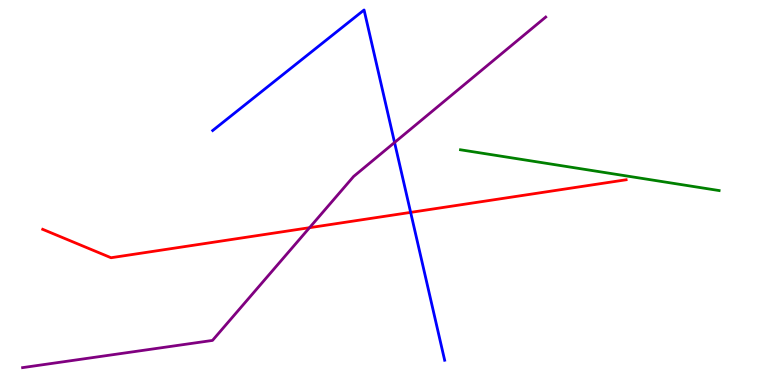[{'lines': ['blue', 'red'], 'intersections': [{'x': 5.3, 'y': 4.48}]}, {'lines': ['green', 'red'], 'intersections': []}, {'lines': ['purple', 'red'], 'intersections': [{'x': 3.99, 'y': 4.09}]}, {'lines': ['blue', 'green'], 'intersections': []}, {'lines': ['blue', 'purple'], 'intersections': [{'x': 5.09, 'y': 6.3}]}, {'lines': ['green', 'purple'], 'intersections': []}]